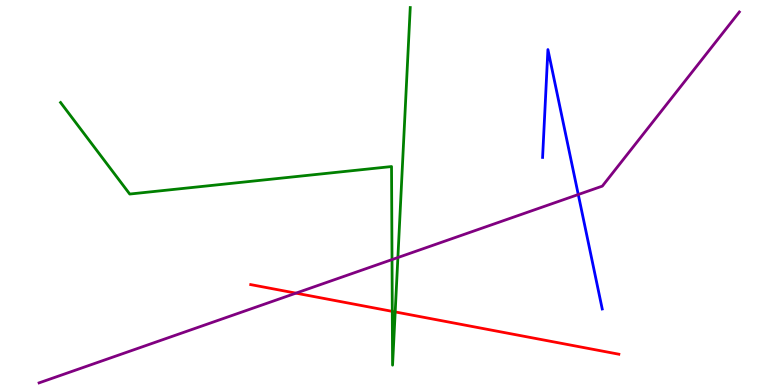[{'lines': ['blue', 'red'], 'intersections': []}, {'lines': ['green', 'red'], 'intersections': [{'x': 5.06, 'y': 1.91}, {'x': 5.1, 'y': 1.9}]}, {'lines': ['purple', 'red'], 'intersections': [{'x': 3.82, 'y': 2.39}]}, {'lines': ['blue', 'green'], 'intersections': []}, {'lines': ['blue', 'purple'], 'intersections': [{'x': 7.46, 'y': 4.95}]}, {'lines': ['green', 'purple'], 'intersections': [{'x': 5.06, 'y': 3.26}, {'x': 5.13, 'y': 3.31}]}]